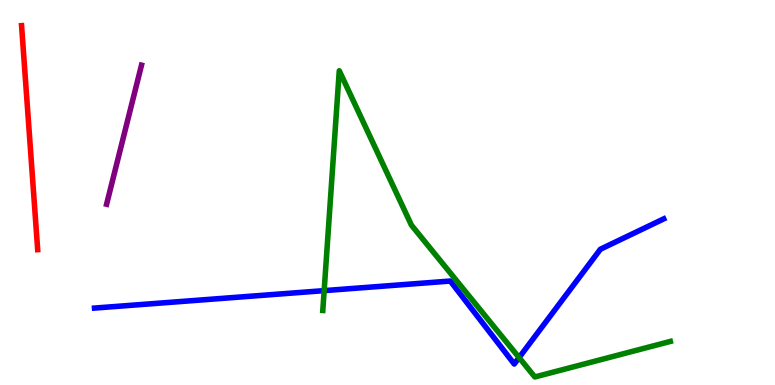[{'lines': ['blue', 'red'], 'intersections': []}, {'lines': ['green', 'red'], 'intersections': []}, {'lines': ['purple', 'red'], 'intersections': []}, {'lines': ['blue', 'green'], 'intersections': [{'x': 4.18, 'y': 2.45}, {'x': 6.7, 'y': 0.712}]}, {'lines': ['blue', 'purple'], 'intersections': []}, {'lines': ['green', 'purple'], 'intersections': []}]